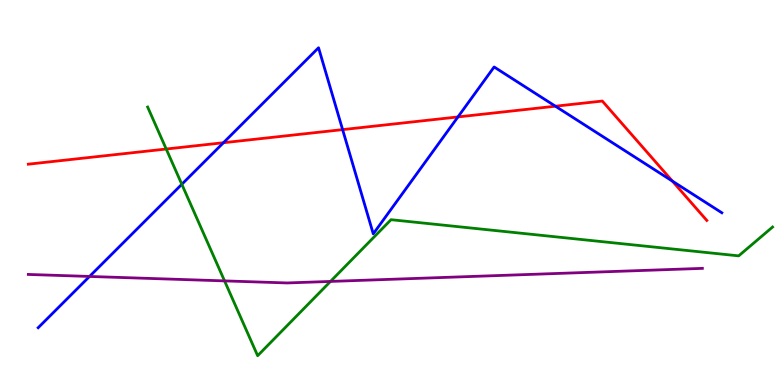[{'lines': ['blue', 'red'], 'intersections': [{'x': 2.88, 'y': 6.29}, {'x': 4.42, 'y': 6.63}, {'x': 5.91, 'y': 6.96}, {'x': 7.17, 'y': 7.24}, {'x': 8.68, 'y': 5.3}]}, {'lines': ['green', 'red'], 'intersections': [{'x': 2.14, 'y': 6.13}]}, {'lines': ['purple', 'red'], 'intersections': []}, {'lines': ['blue', 'green'], 'intersections': [{'x': 2.35, 'y': 5.21}]}, {'lines': ['blue', 'purple'], 'intersections': [{'x': 1.16, 'y': 2.82}]}, {'lines': ['green', 'purple'], 'intersections': [{'x': 2.9, 'y': 2.7}, {'x': 4.26, 'y': 2.69}]}]